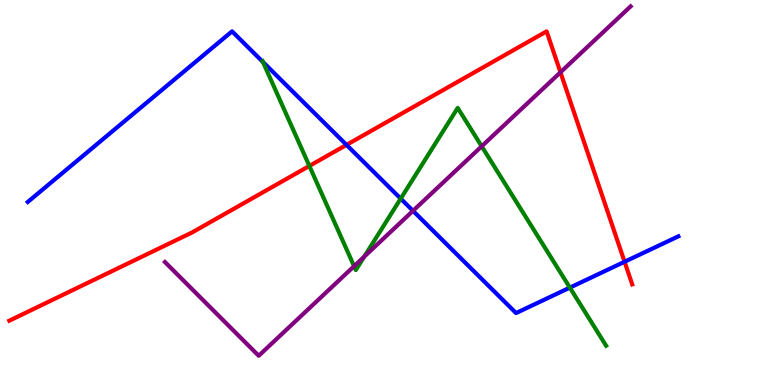[{'lines': ['blue', 'red'], 'intersections': [{'x': 4.47, 'y': 6.24}, {'x': 8.06, 'y': 3.2}]}, {'lines': ['green', 'red'], 'intersections': [{'x': 3.99, 'y': 5.69}]}, {'lines': ['purple', 'red'], 'intersections': [{'x': 7.23, 'y': 8.12}]}, {'lines': ['blue', 'green'], 'intersections': [{'x': 3.39, 'y': 8.39}, {'x': 5.17, 'y': 4.84}, {'x': 7.35, 'y': 2.53}]}, {'lines': ['blue', 'purple'], 'intersections': [{'x': 5.33, 'y': 4.52}]}, {'lines': ['green', 'purple'], 'intersections': [{'x': 4.57, 'y': 3.09}, {'x': 4.7, 'y': 3.33}, {'x': 6.22, 'y': 6.2}]}]